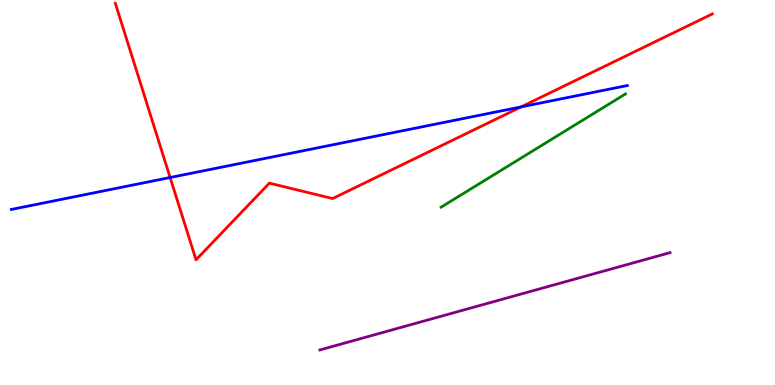[{'lines': ['blue', 'red'], 'intersections': [{'x': 2.2, 'y': 5.39}, {'x': 6.72, 'y': 7.22}]}, {'lines': ['green', 'red'], 'intersections': []}, {'lines': ['purple', 'red'], 'intersections': []}, {'lines': ['blue', 'green'], 'intersections': []}, {'lines': ['blue', 'purple'], 'intersections': []}, {'lines': ['green', 'purple'], 'intersections': []}]